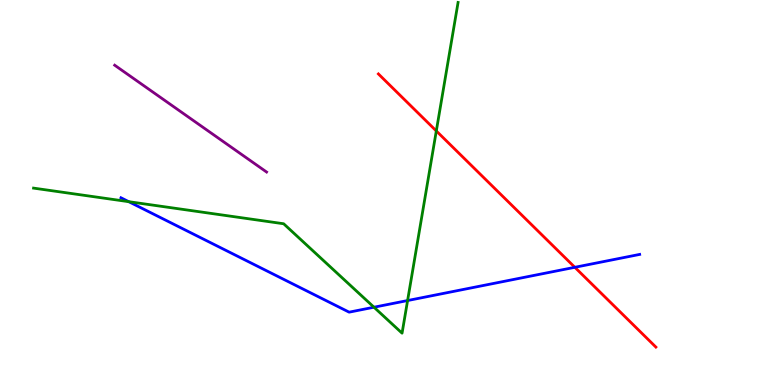[{'lines': ['blue', 'red'], 'intersections': [{'x': 7.42, 'y': 3.06}]}, {'lines': ['green', 'red'], 'intersections': [{'x': 5.63, 'y': 6.6}]}, {'lines': ['purple', 'red'], 'intersections': []}, {'lines': ['blue', 'green'], 'intersections': [{'x': 1.66, 'y': 4.76}, {'x': 4.83, 'y': 2.02}, {'x': 5.26, 'y': 2.19}]}, {'lines': ['blue', 'purple'], 'intersections': []}, {'lines': ['green', 'purple'], 'intersections': []}]